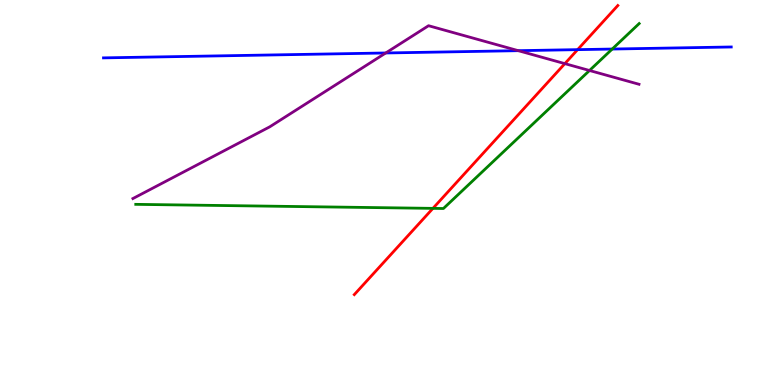[{'lines': ['blue', 'red'], 'intersections': [{'x': 7.45, 'y': 8.71}]}, {'lines': ['green', 'red'], 'intersections': [{'x': 5.59, 'y': 4.59}]}, {'lines': ['purple', 'red'], 'intersections': [{'x': 7.29, 'y': 8.35}]}, {'lines': ['blue', 'green'], 'intersections': [{'x': 7.9, 'y': 8.73}]}, {'lines': ['blue', 'purple'], 'intersections': [{'x': 4.98, 'y': 8.62}, {'x': 6.69, 'y': 8.68}]}, {'lines': ['green', 'purple'], 'intersections': [{'x': 7.61, 'y': 8.17}]}]